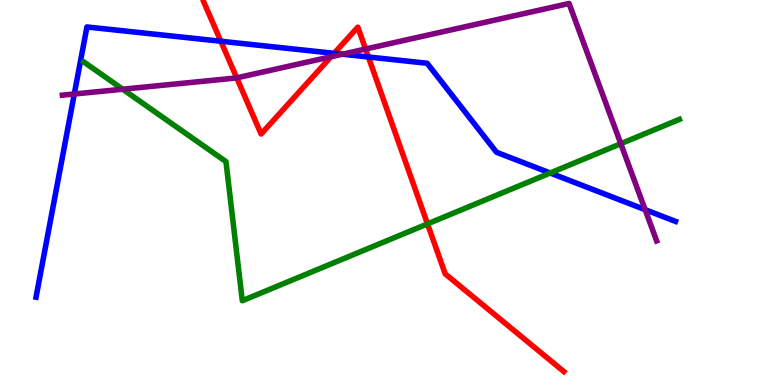[{'lines': ['blue', 'red'], 'intersections': [{'x': 2.85, 'y': 8.93}, {'x': 4.31, 'y': 8.61}, {'x': 4.75, 'y': 8.52}]}, {'lines': ['green', 'red'], 'intersections': [{'x': 5.52, 'y': 4.18}]}, {'lines': ['purple', 'red'], 'intersections': [{'x': 3.05, 'y': 7.98}, {'x': 4.27, 'y': 8.53}, {'x': 4.72, 'y': 8.73}]}, {'lines': ['blue', 'green'], 'intersections': [{'x': 7.1, 'y': 5.51}]}, {'lines': ['blue', 'purple'], 'intersections': [{'x': 0.959, 'y': 7.56}, {'x': 4.42, 'y': 8.59}, {'x': 8.32, 'y': 4.55}]}, {'lines': ['green', 'purple'], 'intersections': [{'x': 1.58, 'y': 7.68}, {'x': 8.01, 'y': 6.27}]}]